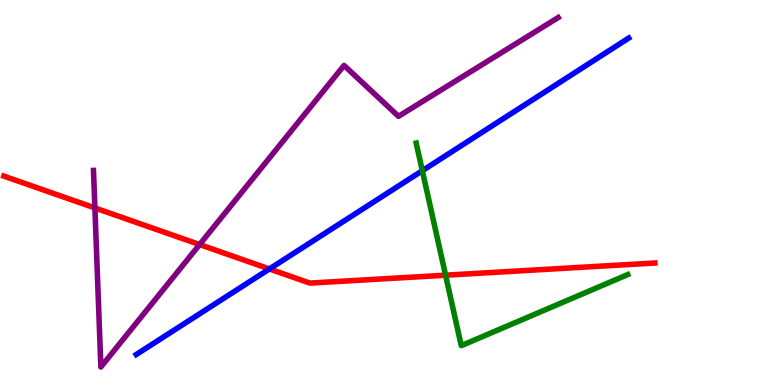[{'lines': ['blue', 'red'], 'intersections': [{'x': 3.48, 'y': 3.01}]}, {'lines': ['green', 'red'], 'intersections': [{'x': 5.75, 'y': 2.85}]}, {'lines': ['purple', 'red'], 'intersections': [{'x': 1.22, 'y': 4.6}, {'x': 2.58, 'y': 3.65}]}, {'lines': ['blue', 'green'], 'intersections': [{'x': 5.45, 'y': 5.57}]}, {'lines': ['blue', 'purple'], 'intersections': []}, {'lines': ['green', 'purple'], 'intersections': []}]